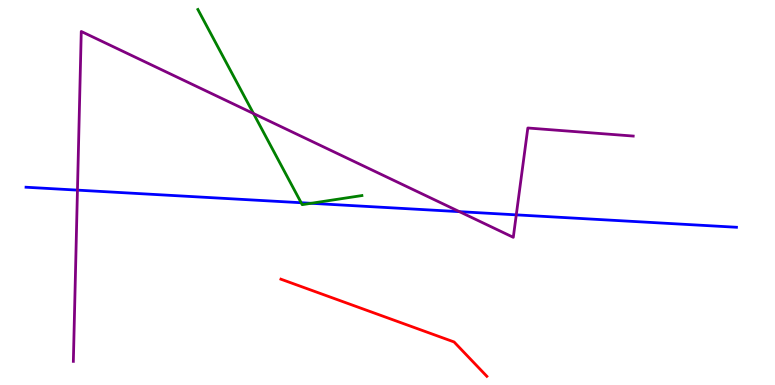[{'lines': ['blue', 'red'], 'intersections': []}, {'lines': ['green', 'red'], 'intersections': []}, {'lines': ['purple', 'red'], 'intersections': []}, {'lines': ['blue', 'green'], 'intersections': [{'x': 3.89, 'y': 4.73}, {'x': 4.01, 'y': 4.72}]}, {'lines': ['blue', 'purple'], 'intersections': [{'x': 0.999, 'y': 5.06}, {'x': 5.93, 'y': 4.5}, {'x': 6.66, 'y': 4.42}]}, {'lines': ['green', 'purple'], 'intersections': [{'x': 3.27, 'y': 7.05}]}]